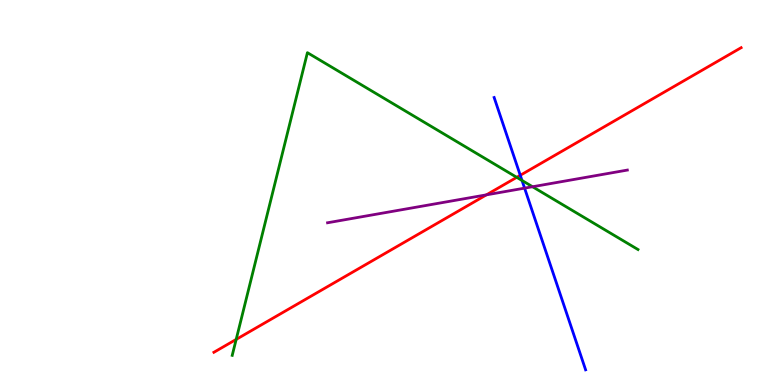[{'lines': ['blue', 'red'], 'intersections': [{'x': 6.71, 'y': 5.45}]}, {'lines': ['green', 'red'], 'intersections': [{'x': 3.05, 'y': 1.18}, {'x': 6.67, 'y': 5.39}]}, {'lines': ['purple', 'red'], 'intersections': [{'x': 6.28, 'y': 4.94}]}, {'lines': ['blue', 'green'], 'intersections': [{'x': 6.74, 'y': 5.31}]}, {'lines': ['blue', 'purple'], 'intersections': [{'x': 6.77, 'y': 5.11}]}, {'lines': ['green', 'purple'], 'intersections': [{'x': 6.87, 'y': 5.15}]}]